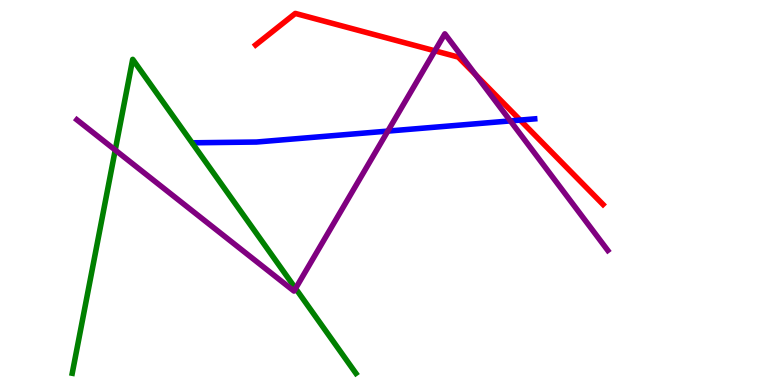[{'lines': ['blue', 'red'], 'intersections': [{'x': 6.71, 'y': 6.88}]}, {'lines': ['green', 'red'], 'intersections': []}, {'lines': ['purple', 'red'], 'intersections': [{'x': 5.61, 'y': 8.68}, {'x': 6.14, 'y': 8.06}]}, {'lines': ['blue', 'green'], 'intersections': []}, {'lines': ['blue', 'purple'], 'intersections': [{'x': 5.0, 'y': 6.59}, {'x': 6.59, 'y': 6.86}]}, {'lines': ['green', 'purple'], 'intersections': [{'x': 1.49, 'y': 6.1}, {'x': 3.81, 'y': 2.51}]}]